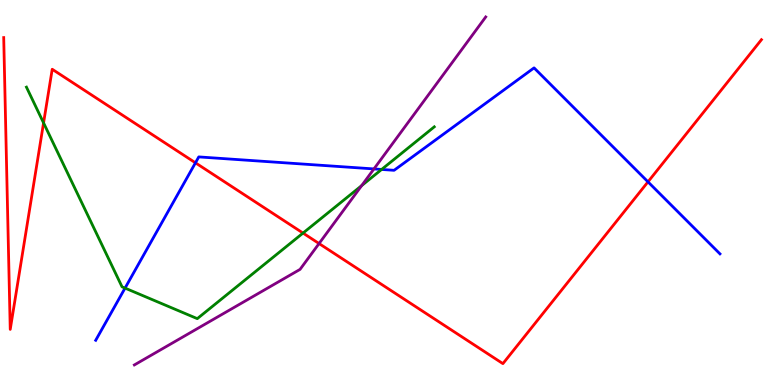[{'lines': ['blue', 'red'], 'intersections': [{'x': 2.52, 'y': 5.77}, {'x': 8.36, 'y': 5.28}]}, {'lines': ['green', 'red'], 'intersections': [{'x': 0.562, 'y': 6.81}, {'x': 3.91, 'y': 3.95}]}, {'lines': ['purple', 'red'], 'intersections': [{'x': 4.12, 'y': 3.67}]}, {'lines': ['blue', 'green'], 'intersections': [{'x': 1.61, 'y': 2.52}, {'x': 4.92, 'y': 5.6}]}, {'lines': ['blue', 'purple'], 'intersections': [{'x': 4.83, 'y': 5.61}]}, {'lines': ['green', 'purple'], 'intersections': [{'x': 4.67, 'y': 5.18}]}]